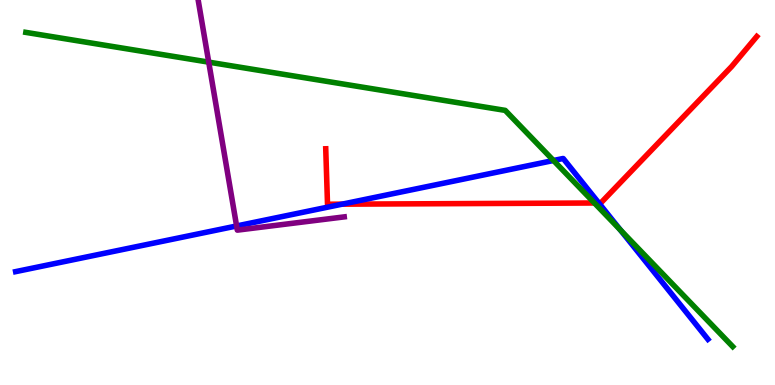[{'lines': ['blue', 'red'], 'intersections': [{'x': 4.41, 'y': 4.7}, {'x': 7.73, 'y': 4.73}]}, {'lines': ['green', 'red'], 'intersections': [{'x': 7.67, 'y': 4.73}]}, {'lines': ['purple', 'red'], 'intersections': []}, {'lines': ['blue', 'green'], 'intersections': [{'x': 7.14, 'y': 5.83}, {'x': 8.01, 'y': 4.03}]}, {'lines': ['blue', 'purple'], 'intersections': [{'x': 3.05, 'y': 4.13}]}, {'lines': ['green', 'purple'], 'intersections': [{'x': 2.69, 'y': 8.39}]}]